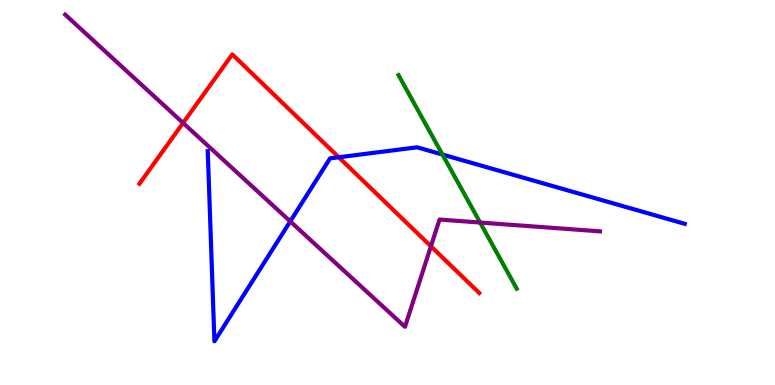[{'lines': ['blue', 'red'], 'intersections': [{'x': 4.37, 'y': 5.92}]}, {'lines': ['green', 'red'], 'intersections': []}, {'lines': ['purple', 'red'], 'intersections': [{'x': 2.36, 'y': 6.81}, {'x': 5.56, 'y': 3.6}]}, {'lines': ['blue', 'green'], 'intersections': [{'x': 5.71, 'y': 5.99}]}, {'lines': ['blue', 'purple'], 'intersections': [{'x': 3.75, 'y': 4.25}]}, {'lines': ['green', 'purple'], 'intersections': [{'x': 6.2, 'y': 4.22}]}]